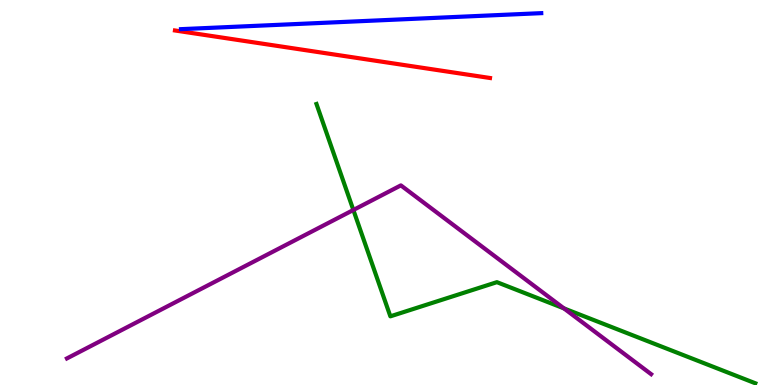[{'lines': ['blue', 'red'], 'intersections': []}, {'lines': ['green', 'red'], 'intersections': []}, {'lines': ['purple', 'red'], 'intersections': []}, {'lines': ['blue', 'green'], 'intersections': []}, {'lines': ['blue', 'purple'], 'intersections': []}, {'lines': ['green', 'purple'], 'intersections': [{'x': 4.56, 'y': 4.55}, {'x': 7.28, 'y': 1.99}]}]